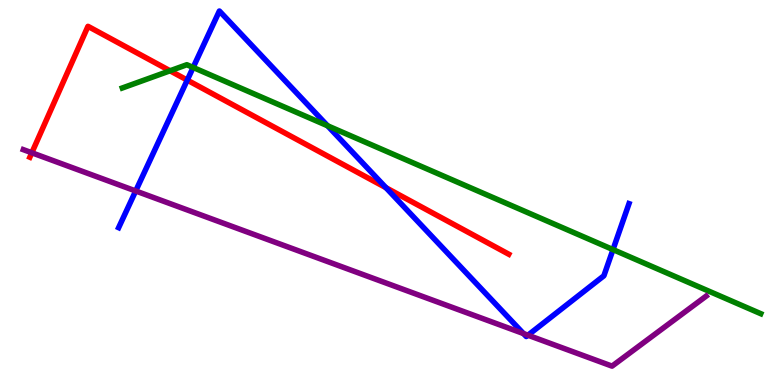[{'lines': ['blue', 'red'], 'intersections': [{'x': 2.42, 'y': 7.92}, {'x': 4.98, 'y': 5.12}]}, {'lines': ['green', 'red'], 'intersections': [{'x': 2.19, 'y': 8.16}]}, {'lines': ['purple', 'red'], 'intersections': [{'x': 0.411, 'y': 6.03}]}, {'lines': ['blue', 'green'], 'intersections': [{'x': 2.49, 'y': 8.25}, {'x': 4.23, 'y': 6.73}, {'x': 7.91, 'y': 3.52}]}, {'lines': ['blue', 'purple'], 'intersections': [{'x': 1.75, 'y': 5.04}, {'x': 6.75, 'y': 1.34}, {'x': 6.81, 'y': 1.29}]}, {'lines': ['green', 'purple'], 'intersections': []}]